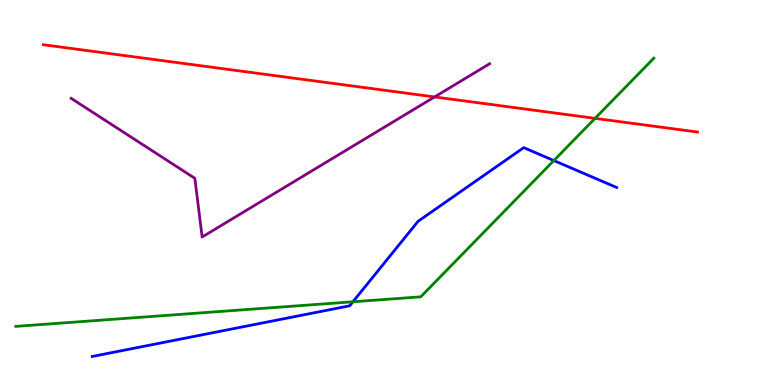[{'lines': ['blue', 'red'], 'intersections': []}, {'lines': ['green', 'red'], 'intersections': [{'x': 7.68, 'y': 6.93}]}, {'lines': ['purple', 'red'], 'intersections': [{'x': 5.61, 'y': 7.48}]}, {'lines': ['blue', 'green'], 'intersections': [{'x': 4.55, 'y': 2.16}, {'x': 7.15, 'y': 5.83}]}, {'lines': ['blue', 'purple'], 'intersections': []}, {'lines': ['green', 'purple'], 'intersections': []}]